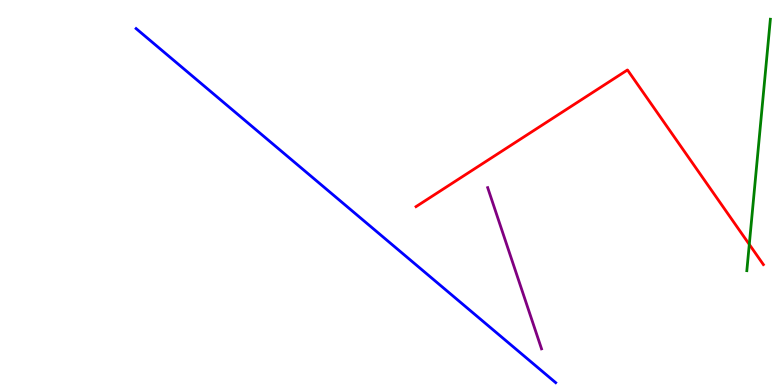[{'lines': ['blue', 'red'], 'intersections': []}, {'lines': ['green', 'red'], 'intersections': [{'x': 9.67, 'y': 3.65}]}, {'lines': ['purple', 'red'], 'intersections': []}, {'lines': ['blue', 'green'], 'intersections': []}, {'lines': ['blue', 'purple'], 'intersections': []}, {'lines': ['green', 'purple'], 'intersections': []}]